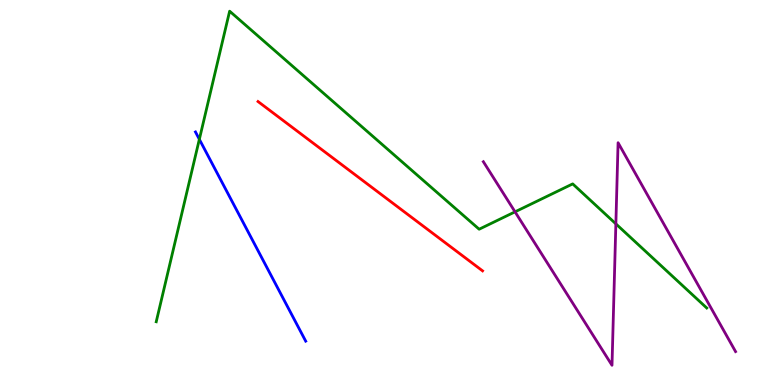[{'lines': ['blue', 'red'], 'intersections': []}, {'lines': ['green', 'red'], 'intersections': []}, {'lines': ['purple', 'red'], 'intersections': []}, {'lines': ['blue', 'green'], 'intersections': [{'x': 2.57, 'y': 6.38}]}, {'lines': ['blue', 'purple'], 'intersections': []}, {'lines': ['green', 'purple'], 'intersections': [{'x': 6.65, 'y': 4.5}, {'x': 7.95, 'y': 4.19}]}]